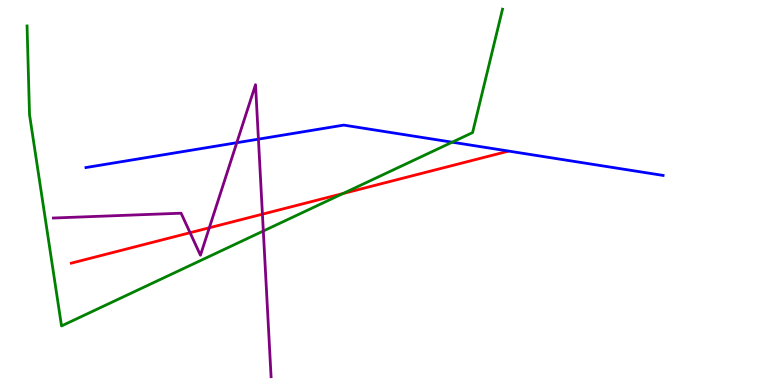[{'lines': ['blue', 'red'], 'intersections': []}, {'lines': ['green', 'red'], 'intersections': [{'x': 4.43, 'y': 4.97}]}, {'lines': ['purple', 'red'], 'intersections': [{'x': 2.45, 'y': 3.96}, {'x': 2.7, 'y': 4.08}, {'x': 3.39, 'y': 4.44}]}, {'lines': ['blue', 'green'], 'intersections': [{'x': 5.83, 'y': 6.31}]}, {'lines': ['blue', 'purple'], 'intersections': [{'x': 3.06, 'y': 6.29}, {'x': 3.33, 'y': 6.39}]}, {'lines': ['green', 'purple'], 'intersections': [{'x': 3.4, 'y': 4.0}]}]